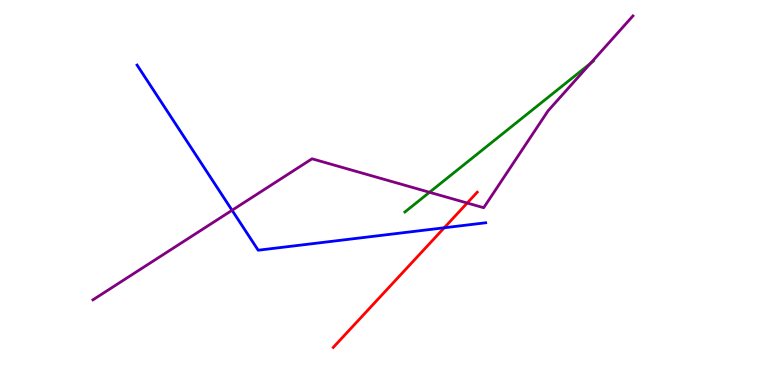[{'lines': ['blue', 'red'], 'intersections': [{'x': 5.73, 'y': 4.08}]}, {'lines': ['green', 'red'], 'intersections': []}, {'lines': ['purple', 'red'], 'intersections': [{'x': 6.03, 'y': 4.73}]}, {'lines': ['blue', 'green'], 'intersections': []}, {'lines': ['blue', 'purple'], 'intersections': [{'x': 2.99, 'y': 4.54}]}, {'lines': ['green', 'purple'], 'intersections': [{'x': 5.54, 'y': 5.01}, {'x': 7.62, 'y': 8.35}]}]